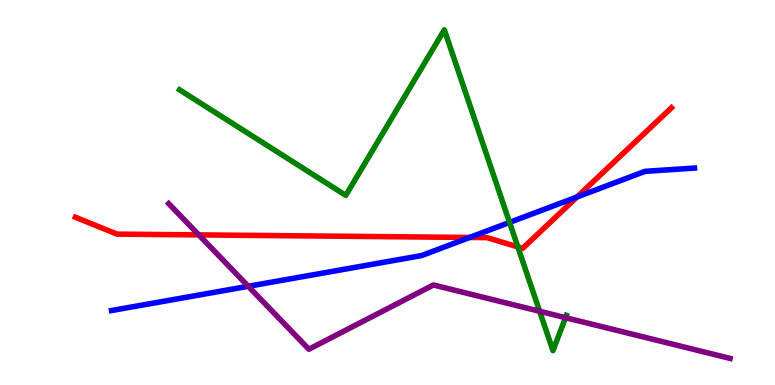[{'lines': ['blue', 'red'], 'intersections': [{'x': 6.06, 'y': 3.83}, {'x': 7.45, 'y': 4.88}]}, {'lines': ['green', 'red'], 'intersections': [{'x': 6.68, 'y': 3.59}]}, {'lines': ['purple', 'red'], 'intersections': [{'x': 2.57, 'y': 3.9}]}, {'lines': ['blue', 'green'], 'intersections': [{'x': 6.57, 'y': 4.22}]}, {'lines': ['blue', 'purple'], 'intersections': [{'x': 3.2, 'y': 2.56}]}, {'lines': ['green', 'purple'], 'intersections': [{'x': 6.96, 'y': 1.92}, {'x': 7.3, 'y': 1.75}]}]